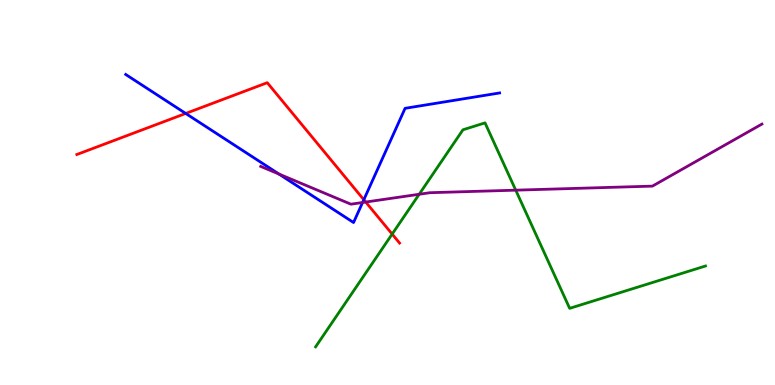[{'lines': ['blue', 'red'], 'intersections': [{'x': 2.4, 'y': 7.05}, {'x': 4.69, 'y': 4.81}]}, {'lines': ['green', 'red'], 'intersections': [{'x': 5.06, 'y': 3.92}]}, {'lines': ['purple', 'red'], 'intersections': [{'x': 4.72, 'y': 4.75}]}, {'lines': ['blue', 'green'], 'intersections': []}, {'lines': ['blue', 'purple'], 'intersections': [{'x': 3.6, 'y': 5.48}, {'x': 4.68, 'y': 4.74}]}, {'lines': ['green', 'purple'], 'intersections': [{'x': 5.41, 'y': 4.95}, {'x': 6.65, 'y': 5.06}]}]